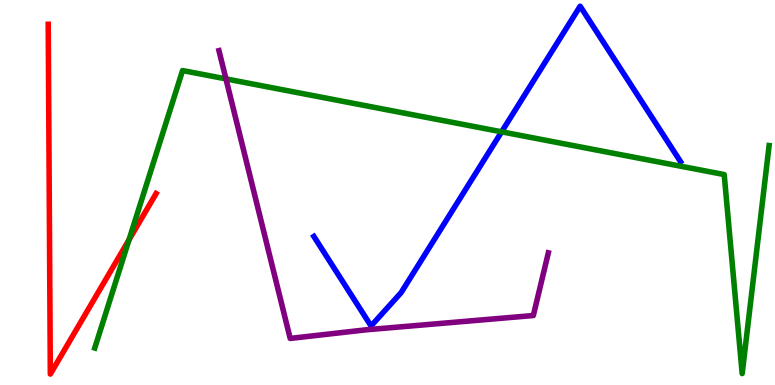[{'lines': ['blue', 'red'], 'intersections': []}, {'lines': ['green', 'red'], 'intersections': [{'x': 1.66, 'y': 3.77}]}, {'lines': ['purple', 'red'], 'intersections': []}, {'lines': ['blue', 'green'], 'intersections': [{'x': 6.47, 'y': 6.58}]}, {'lines': ['blue', 'purple'], 'intersections': []}, {'lines': ['green', 'purple'], 'intersections': [{'x': 2.92, 'y': 7.95}]}]